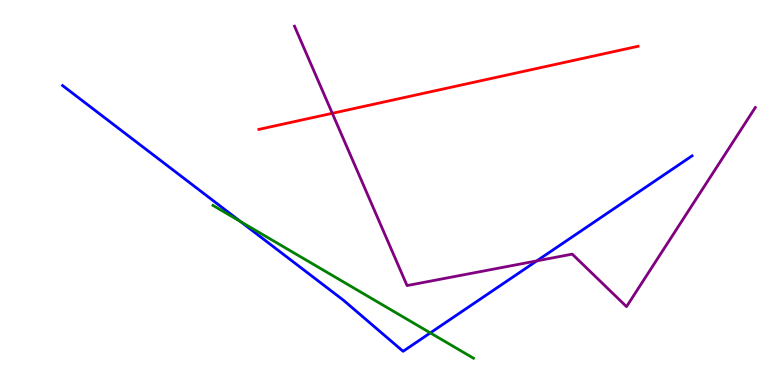[{'lines': ['blue', 'red'], 'intersections': []}, {'lines': ['green', 'red'], 'intersections': []}, {'lines': ['purple', 'red'], 'intersections': [{'x': 4.29, 'y': 7.06}]}, {'lines': ['blue', 'green'], 'intersections': [{'x': 3.1, 'y': 4.25}, {'x': 5.55, 'y': 1.35}]}, {'lines': ['blue', 'purple'], 'intersections': [{'x': 6.93, 'y': 3.22}]}, {'lines': ['green', 'purple'], 'intersections': []}]